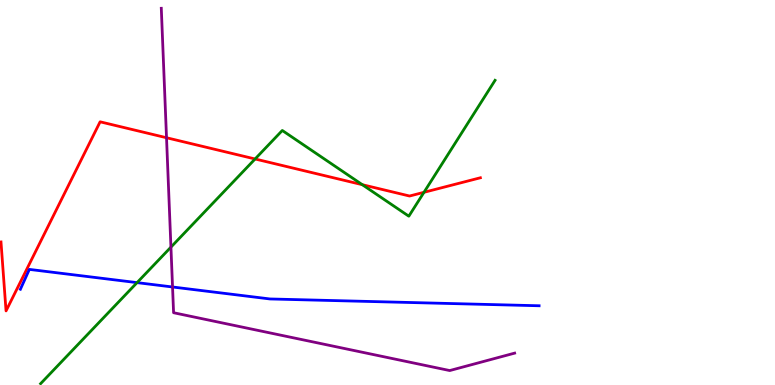[{'lines': ['blue', 'red'], 'intersections': []}, {'lines': ['green', 'red'], 'intersections': [{'x': 3.29, 'y': 5.87}, {'x': 4.68, 'y': 5.2}, {'x': 5.47, 'y': 5.01}]}, {'lines': ['purple', 'red'], 'intersections': [{'x': 2.15, 'y': 6.42}]}, {'lines': ['blue', 'green'], 'intersections': [{'x': 1.77, 'y': 2.66}]}, {'lines': ['blue', 'purple'], 'intersections': [{'x': 2.23, 'y': 2.55}]}, {'lines': ['green', 'purple'], 'intersections': [{'x': 2.21, 'y': 3.58}]}]